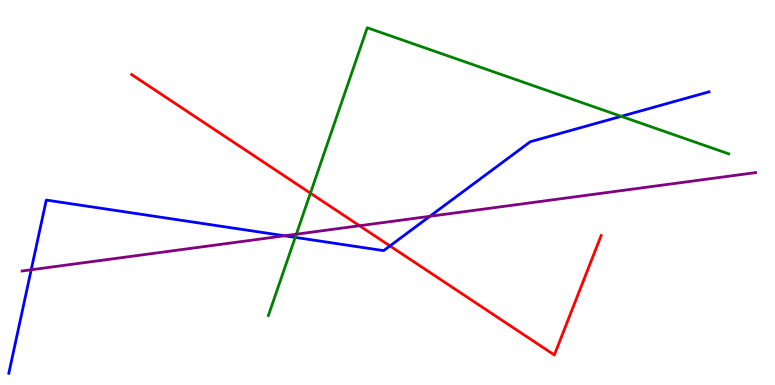[{'lines': ['blue', 'red'], 'intersections': [{'x': 5.03, 'y': 3.61}]}, {'lines': ['green', 'red'], 'intersections': [{'x': 4.01, 'y': 4.98}]}, {'lines': ['purple', 'red'], 'intersections': [{'x': 4.64, 'y': 4.14}]}, {'lines': ['blue', 'green'], 'intersections': [{'x': 3.81, 'y': 3.83}, {'x': 8.02, 'y': 6.98}]}, {'lines': ['blue', 'purple'], 'intersections': [{'x': 0.403, 'y': 2.99}, {'x': 3.67, 'y': 3.88}, {'x': 5.55, 'y': 4.38}]}, {'lines': ['green', 'purple'], 'intersections': [{'x': 3.82, 'y': 3.92}]}]